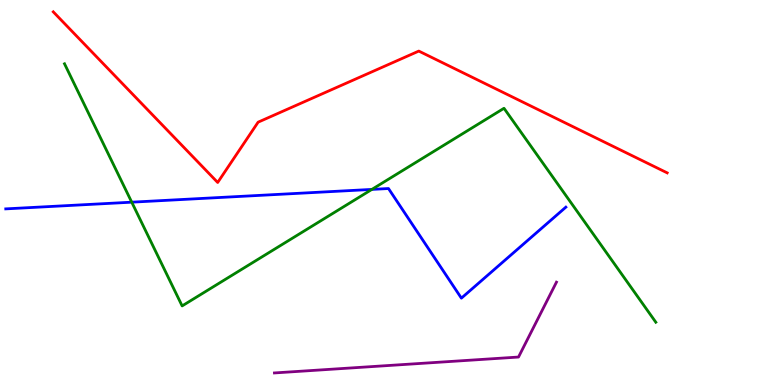[{'lines': ['blue', 'red'], 'intersections': []}, {'lines': ['green', 'red'], 'intersections': []}, {'lines': ['purple', 'red'], 'intersections': []}, {'lines': ['blue', 'green'], 'intersections': [{'x': 1.7, 'y': 4.75}, {'x': 4.8, 'y': 5.08}]}, {'lines': ['blue', 'purple'], 'intersections': []}, {'lines': ['green', 'purple'], 'intersections': []}]